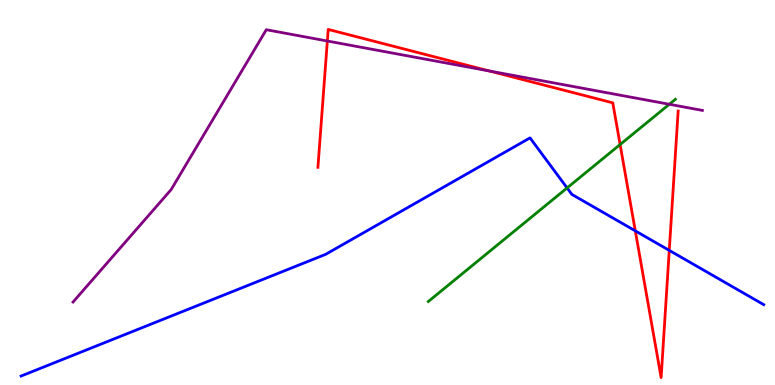[{'lines': ['blue', 'red'], 'intersections': [{'x': 8.2, 'y': 4.0}, {'x': 8.64, 'y': 3.5}]}, {'lines': ['green', 'red'], 'intersections': [{'x': 8.0, 'y': 6.25}]}, {'lines': ['purple', 'red'], 'intersections': [{'x': 4.22, 'y': 8.93}, {'x': 6.31, 'y': 8.16}]}, {'lines': ['blue', 'green'], 'intersections': [{'x': 7.32, 'y': 5.12}]}, {'lines': ['blue', 'purple'], 'intersections': []}, {'lines': ['green', 'purple'], 'intersections': [{'x': 8.64, 'y': 7.29}]}]